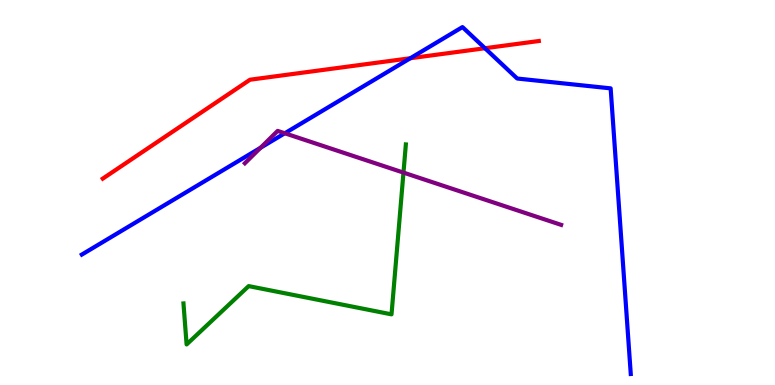[{'lines': ['blue', 'red'], 'intersections': [{'x': 5.29, 'y': 8.49}, {'x': 6.26, 'y': 8.75}]}, {'lines': ['green', 'red'], 'intersections': []}, {'lines': ['purple', 'red'], 'intersections': []}, {'lines': ['blue', 'green'], 'intersections': []}, {'lines': ['blue', 'purple'], 'intersections': [{'x': 3.36, 'y': 6.16}, {'x': 3.67, 'y': 6.54}]}, {'lines': ['green', 'purple'], 'intersections': [{'x': 5.21, 'y': 5.52}]}]